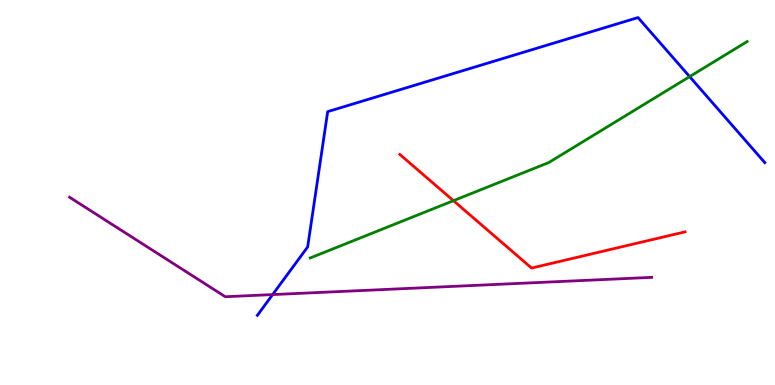[{'lines': ['blue', 'red'], 'intersections': []}, {'lines': ['green', 'red'], 'intersections': [{'x': 5.85, 'y': 4.79}]}, {'lines': ['purple', 'red'], 'intersections': []}, {'lines': ['blue', 'green'], 'intersections': [{'x': 8.9, 'y': 8.01}]}, {'lines': ['blue', 'purple'], 'intersections': [{'x': 3.52, 'y': 2.35}]}, {'lines': ['green', 'purple'], 'intersections': []}]